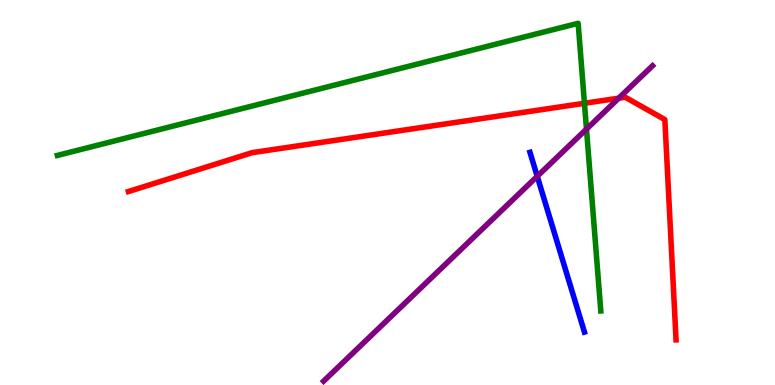[{'lines': ['blue', 'red'], 'intersections': []}, {'lines': ['green', 'red'], 'intersections': [{'x': 7.54, 'y': 7.32}]}, {'lines': ['purple', 'red'], 'intersections': [{'x': 7.98, 'y': 7.45}]}, {'lines': ['blue', 'green'], 'intersections': []}, {'lines': ['blue', 'purple'], 'intersections': [{'x': 6.93, 'y': 5.42}]}, {'lines': ['green', 'purple'], 'intersections': [{'x': 7.57, 'y': 6.65}]}]